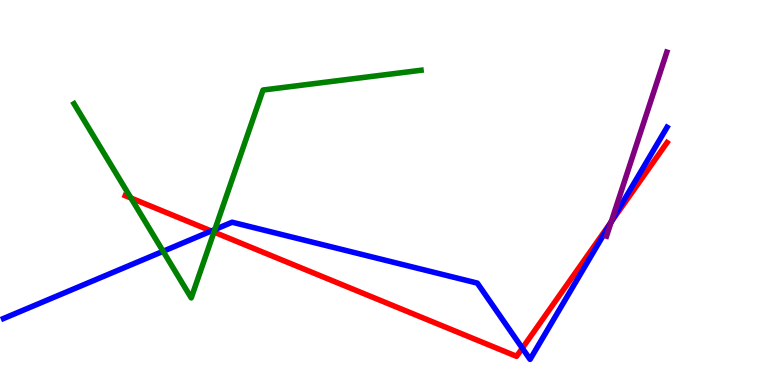[{'lines': ['blue', 'red'], 'intersections': [{'x': 2.73, 'y': 4.0}, {'x': 6.74, 'y': 0.957}, {'x': 7.89, 'y': 4.23}]}, {'lines': ['green', 'red'], 'intersections': [{'x': 1.69, 'y': 4.86}, {'x': 2.76, 'y': 3.97}]}, {'lines': ['purple', 'red'], 'intersections': [{'x': 7.89, 'y': 4.23}]}, {'lines': ['blue', 'green'], 'intersections': [{'x': 2.1, 'y': 3.47}, {'x': 2.77, 'y': 4.04}]}, {'lines': ['blue', 'purple'], 'intersections': [{'x': 7.89, 'y': 4.24}]}, {'lines': ['green', 'purple'], 'intersections': []}]